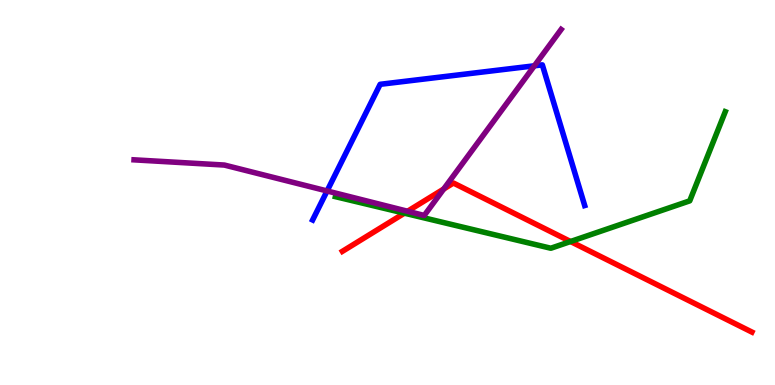[{'lines': ['blue', 'red'], 'intersections': []}, {'lines': ['green', 'red'], 'intersections': [{'x': 5.22, 'y': 4.46}, {'x': 7.36, 'y': 3.73}]}, {'lines': ['purple', 'red'], 'intersections': [{'x': 5.26, 'y': 4.51}, {'x': 5.73, 'y': 5.09}]}, {'lines': ['blue', 'green'], 'intersections': []}, {'lines': ['blue', 'purple'], 'intersections': [{'x': 4.22, 'y': 5.04}, {'x': 6.9, 'y': 8.29}]}, {'lines': ['green', 'purple'], 'intersections': []}]